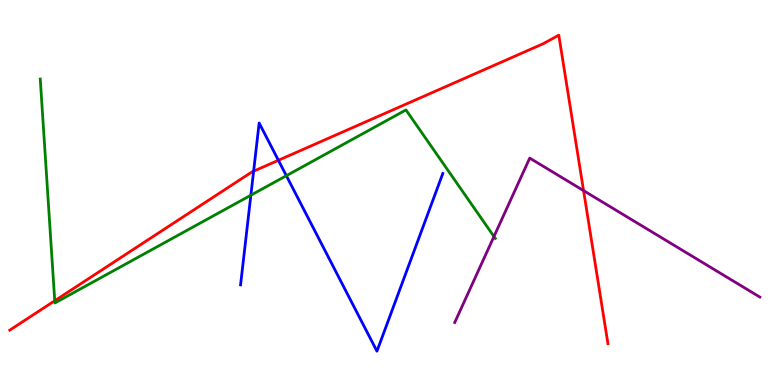[{'lines': ['blue', 'red'], 'intersections': [{'x': 3.27, 'y': 5.55}, {'x': 3.59, 'y': 5.84}]}, {'lines': ['green', 'red'], 'intersections': [{'x': 0.706, 'y': 2.19}]}, {'lines': ['purple', 'red'], 'intersections': [{'x': 7.53, 'y': 5.05}]}, {'lines': ['blue', 'green'], 'intersections': [{'x': 3.24, 'y': 4.93}, {'x': 3.69, 'y': 5.44}]}, {'lines': ['blue', 'purple'], 'intersections': []}, {'lines': ['green', 'purple'], 'intersections': [{'x': 6.37, 'y': 3.86}]}]